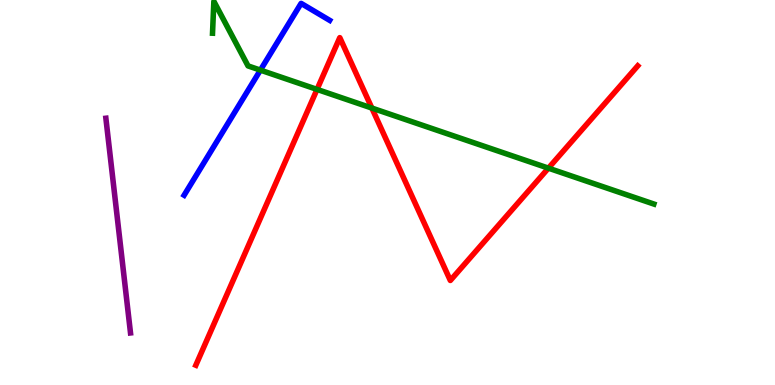[{'lines': ['blue', 'red'], 'intersections': []}, {'lines': ['green', 'red'], 'intersections': [{'x': 4.09, 'y': 7.68}, {'x': 4.8, 'y': 7.19}, {'x': 7.08, 'y': 5.63}]}, {'lines': ['purple', 'red'], 'intersections': []}, {'lines': ['blue', 'green'], 'intersections': [{'x': 3.36, 'y': 8.18}]}, {'lines': ['blue', 'purple'], 'intersections': []}, {'lines': ['green', 'purple'], 'intersections': []}]